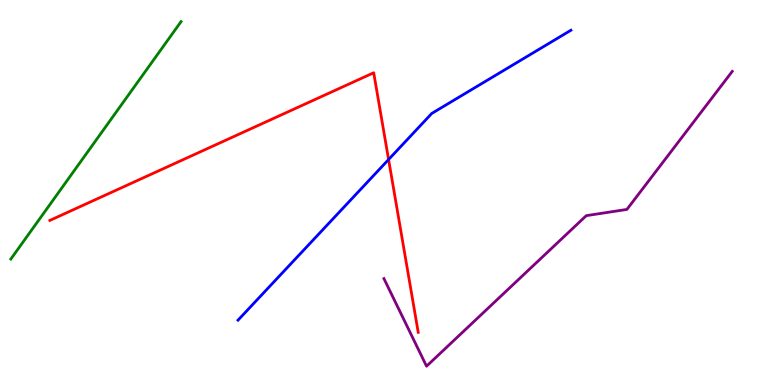[{'lines': ['blue', 'red'], 'intersections': [{'x': 5.01, 'y': 5.86}]}, {'lines': ['green', 'red'], 'intersections': []}, {'lines': ['purple', 'red'], 'intersections': []}, {'lines': ['blue', 'green'], 'intersections': []}, {'lines': ['blue', 'purple'], 'intersections': []}, {'lines': ['green', 'purple'], 'intersections': []}]